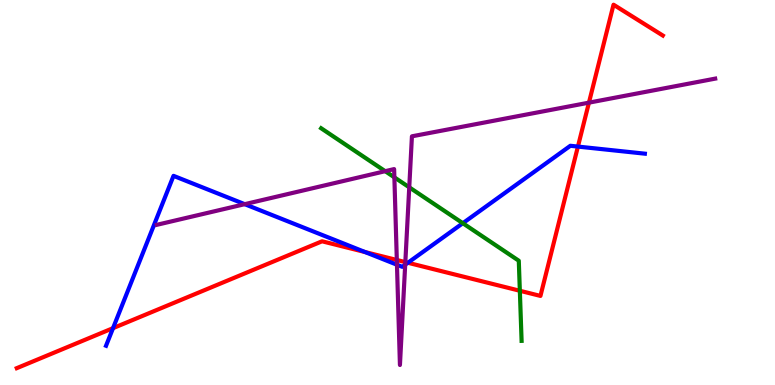[{'lines': ['blue', 'red'], 'intersections': [{'x': 1.46, 'y': 1.48}, {'x': 4.71, 'y': 3.45}, {'x': 5.26, 'y': 3.18}, {'x': 7.46, 'y': 6.19}]}, {'lines': ['green', 'red'], 'intersections': [{'x': 6.71, 'y': 2.45}]}, {'lines': ['purple', 'red'], 'intersections': [{'x': 5.12, 'y': 3.25}, {'x': 5.23, 'y': 3.19}, {'x': 7.6, 'y': 7.33}]}, {'lines': ['blue', 'green'], 'intersections': [{'x': 5.97, 'y': 4.2}]}, {'lines': ['blue', 'purple'], 'intersections': [{'x': 3.16, 'y': 4.7}, {'x': 5.12, 'y': 3.12}, {'x': 5.23, 'y': 3.12}]}, {'lines': ['green', 'purple'], 'intersections': [{'x': 4.97, 'y': 5.55}, {'x': 5.09, 'y': 5.39}, {'x': 5.28, 'y': 5.13}]}]